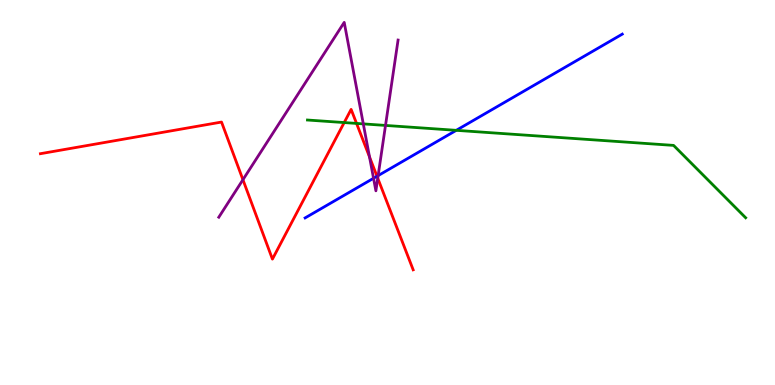[{'lines': ['blue', 'red'], 'intersections': [{'x': 4.86, 'y': 5.42}]}, {'lines': ['green', 'red'], 'intersections': [{'x': 4.44, 'y': 6.82}, {'x': 4.6, 'y': 6.79}]}, {'lines': ['purple', 'red'], 'intersections': [{'x': 3.13, 'y': 5.33}, {'x': 4.77, 'y': 5.92}, {'x': 4.87, 'y': 5.37}]}, {'lines': ['blue', 'green'], 'intersections': [{'x': 5.89, 'y': 6.61}]}, {'lines': ['blue', 'purple'], 'intersections': [{'x': 4.82, 'y': 5.37}, {'x': 4.88, 'y': 5.44}]}, {'lines': ['green', 'purple'], 'intersections': [{'x': 4.69, 'y': 6.78}, {'x': 4.97, 'y': 6.74}]}]